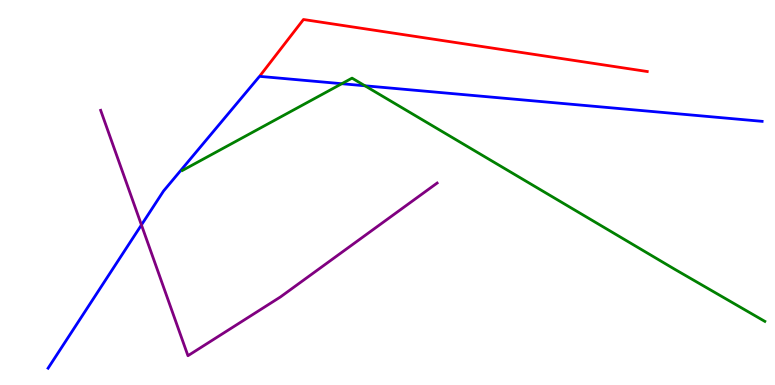[{'lines': ['blue', 'red'], 'intersections': []}, {'lines': ['green', 'red'], 'intersections': []}, {'lines': ['purple', 'red'], 'intersections': []}, {'lines': ['blue', 'green'], 'intersections': [{'x': 4.41, 'y': 7.83}, {'x': 4.71, 'y': 7.77}]}, {'lines': ['blue', 'purple'], 'intersections': [{'x': 1.82, 'y': 4.16}]}, {'lines': ['green', 'purple'], 'intersections': []}]